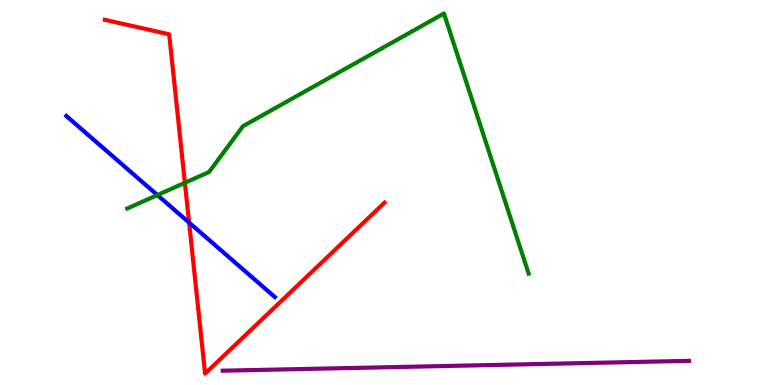[{'lines': ['blue', 'red'], 'intersections': [{'x': 2.44, 'y': 4.22}]}, {'lines': ['green', 'red'], 'intersections': [{'x': 2.39, 'y': 5.25}]}, {'lines': ['purple', 'red'], 'intersections': []}, {'lines': ['blue', 'green'], 'intersections': [{'x': 2.03, 'y': 4.93}]}, {'lines': ['blue', 'purple'], 'intersections': []}, {'lines': ['green', 'purple'], 'intersections': []}]